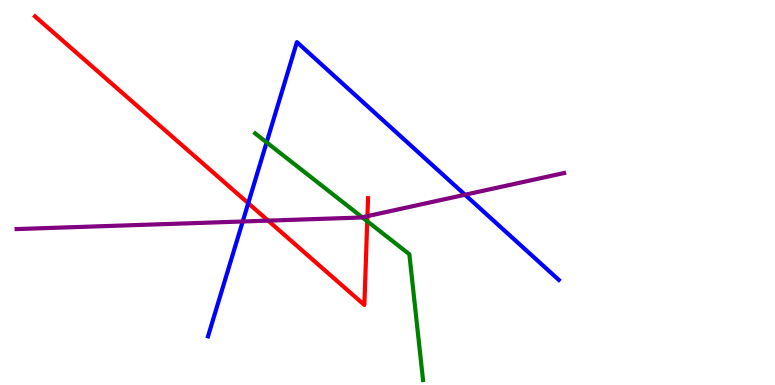[{'lines': ['blue', 'red'], 'intersections': [{'x': 3.2, 'y': 4.72}]}, {'lines': ['green', 'red'], 'intersections': [{'x': 4.74, 'y': 4.25}]}, {'lines': ['purple', 'red'], 'intersections': [{'x': 3.46, 'y': 4.27}, {'x': 4.74, 'y': 4.39}]}, {'lines': ['blue', 'green'], 'intersections': [{'x': 3.44, 'y': 6.3}]}, {'lines': ['blue', 'purple'], 'intersections': [{'x': 3.13, 'y': 4.25}, {'x': 6.0, 'y': 4.94}]}, {'lines': ['green', 'purple'], 'intersections': [{'x': 4.67, 'y': 4.36}]}]